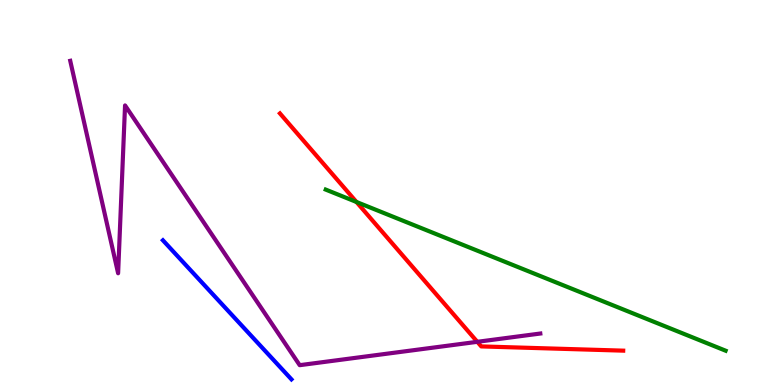[{'lines': ['blue', 'red'], 'intersections': []}, {'lines': ['green', 'red'], 'intersections': [{'x': 4.6, 'y': 4.75}]}, {'lines': ['purple', 'red'], 'intersections': [{'x': 6.16, 'y': 1.12}]}, {'lines': ['blue', 'green'], 'intersections': []}, {'lines': ['blue', 'purple'], 'intersections': []}, {'lines': ['green', 'purple'], 'intersections': []}]